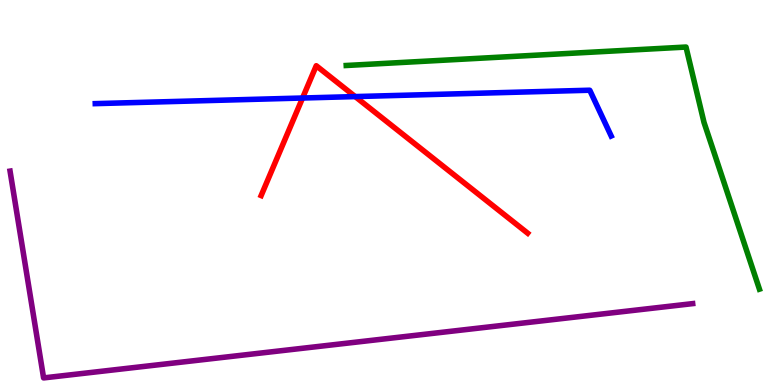[{'lines': ['blue', 'red'], 'intersections': [{'x': 3.9, 'y': 7.45}, {'x': 4.58, 'y': 7.49}]}, {'lines': ['green', 'red'], 'intersections': []}, {'lines': ['purple', 'red'], 'intersections': []}, {'lines': ['blue', 'green'], 'intersections': []}, {'lines': ['blue', 'purple'], 'intersections': []}, {'lines': ['green', 'purple'], 'intersections': []}]